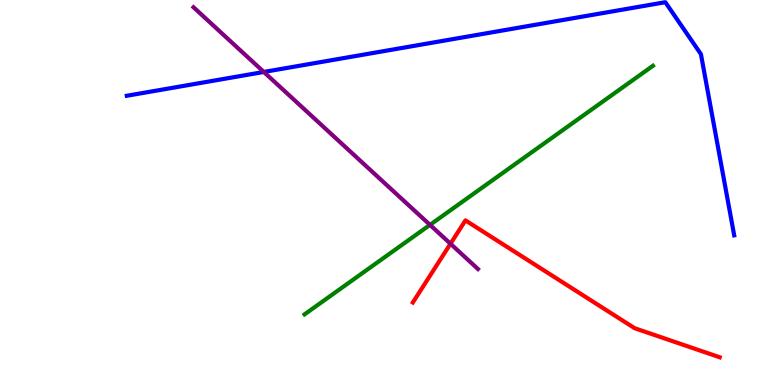[{'lines': ['blue', 'red'], 'intersections': []}, {'lines': ['green', 'red'], 'intersections': []}, {'lines': ['purple', 'red'], 'intersections': [{'x': 5.81, 'y': 3.67}]}, {'lines': ['blue', 'green'], 'intersections': []}, {'lines': ['blue', 'purple'], 'intersections': [{'x': 3.4, 'y': 8.13}]}, {'lines': ['green', 'purple'], 'intersections': [{'x': 5.55, 'y': 4.16}]}]